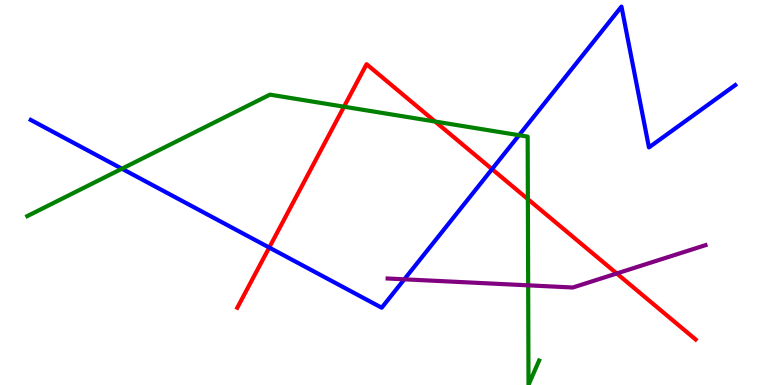[{'lines': ['blue', 'red'], 'intersections': [{'x': 3.47, 'y': 3.57}, {'x': 6.35, 'y': 5.61}]}, {'lines': ['green', 'red'], 'intersections': [{'x': 4.44, 'y': 7.23}, {'x': 5.61, 'y': 6.84}, {'x': 6.81, 'y': 4.83}]}, {'lines': ['purple', 'red'], 'intersections': [{'x': 7.96, 'y': 2.9}]}, {'lines': ['blue', 'green'], 'intersections': [{'x': 1.57, 'y': 5.62}, {'x': 6.7, 'y': 6.49}]}, {'lines': ['blue', 'purple'], 'intersections': [{'x': 5.22, 'y': 2.74}]}, {'lines': ['green', 'purple'], 'intersections': [{'x': 6.82, 'y': 2.59}]}]